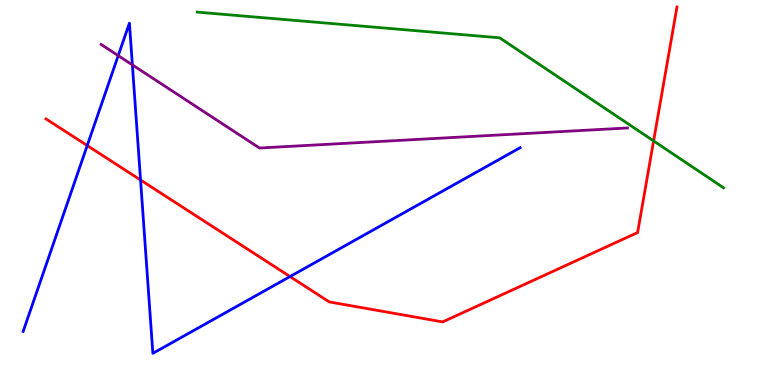[{'lines': ['blue', 'red'], 'intersections': [{'x': 1.13, 'y': 6.22}, {'x': 1.81, 'y': 5.32}, {'x': 3.74, 'y': 2.82}]}, {'lines': ['green', 'red'], 'intersections': [{'x': 8.43, 'y': 6.34}]}, {'lines': ['purple', 'red'], 'intersections': []}, {'lines': ['blue', 'green'], 'intersections': []}, {'lines': ['blue', 'purple'], 'intersections': [{'x': 1.53, 'y': 8.56}, {'x': 1.71, 'y': 8.31}]}, {'lines': ['green', 'purple'], 'intersections': []}]